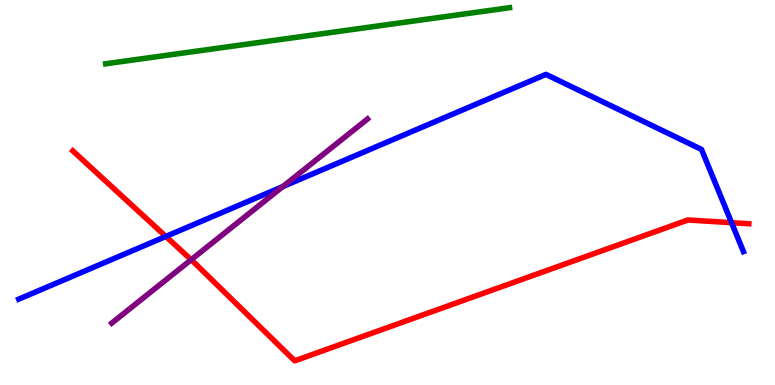[{'lines': ['blue', 'red'], 'intersections': [{'x': 2.14, 'y': 3.86}, {'x': 9.44, 'y': 4.22}]}, {'lines': ['green', 'red'], 'intersections': []}, {'lines': ['purple', 'red'], 'intersections': [{'x': 2.47, 'y': 3.25}]}, {'lines': ['blue', 'green'], 'intersections': []}, {'lines': ['blue', 'purple'], 'intersections': [{'x': 3.65, 'y': 5.15}]}, {'lines': ['green', 'purple'], 'intersections': []}]